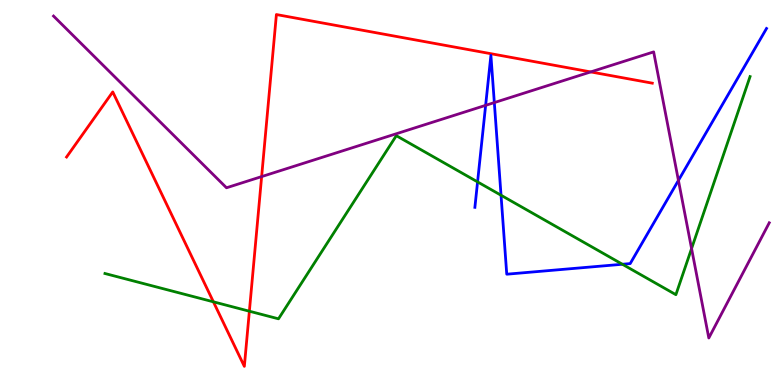[{'lines': ['blue', 'red'], 'intersections': []}, {'lines': ['green', 'red'], 'intersections': [{'x': 2.75, 'y': 2.16}, {'x': 3.22, 'y': 1.92}]}, {'lines': ['purple', 'red'], 'intersections': [{'x': 3.38, 'y': 5.41}, {'x': 7.62, 'y': 8.13}]}, {'lines': ['blue', 'green'], 'intersections': [{'x': 6.16, 'y': 5.28}, {'x': 6.46, 'y': 4.93}, {'x': 8.03, 'y': 3.14}]}, {'lines': ['blue', 'purple'], 'intersections': [{'x': 6.27, 'y': 7.26}, {'x': 6.38, 'y': 7.34}, {'x': 8.75, 'y': 5.31}]}, {'lines': ['green', 'purple'], 'intersections': [{'x': 8.92, 'y': 3.54}]}]